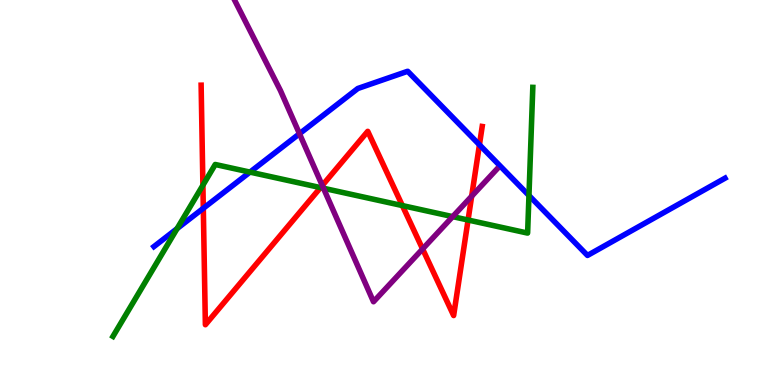[{'lines': ['blue', 'red'], 'intersections': [{'x': 2.62, 'y': 4.59}, {'x': 6.19, 'y': 6.24}]}, {'lines': ['green', 'red'], 'intersections': [{'x': 2.62, 'y': 5.19}, {'x': 4.14, 'y': 5.13}, {'x': 5.19, 'y': 4.66}, {'x': 6.04, 'y': 4.29}]}, {'lines': ['purple', 'red'], 'intersections': [{'x': 4.16, 'y': 5.18}, {'x': 5.45, 'y': 3.53}, {'x': 6.09, 'y': 4.9}]}, {'lines': ['blue', 'green'], 'intersections': [{'x': 2.28, 'y': 4.06}, {'x': 3.23, 'y': 5.53}, {'x': 6.83, 'y': 4.92}]}, {'lines': ['blue', 'purple'], 'intersections': [{'x': 3.86, 'y': 6.53}]}, {'lines': ['green', 'purple'], 'intersections': [{'x': 4.17, 'y': 5.11}, {'x': 5.84, 'y': 4.37}]}]